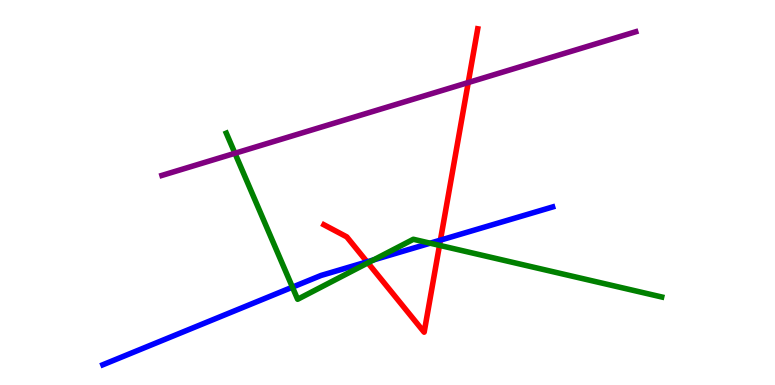[{'lines': ['blue', 'red'], 'intersections': [{'x': 4.74, 'y': 3.2}, {'x': 5.68, 'y': 3.76}]}, {'lines': ['green', 'red'], 'intersections': [{'x': 4.75, 'y': 3.17}, {'x': 5.67, 'y': 3.63}]}, {'lines': ['purple', 'red'], 'intersections': [{'x': 6.04, 'y': 7.86}]}, {'lines': ['blue', 'green'], 'intersections': [{'x': 3.77, 'y': 2.54}, {'x': 4.82, 'y': 3.25}, {'x': 5.55, 'y': 3.68}]}, {'lines': ['blue', 'purple'], 'intersections': []}, {'lines': ['green', 'purple'], 'intersections': [{'x': 3.03, 'y': 6.02}]}]